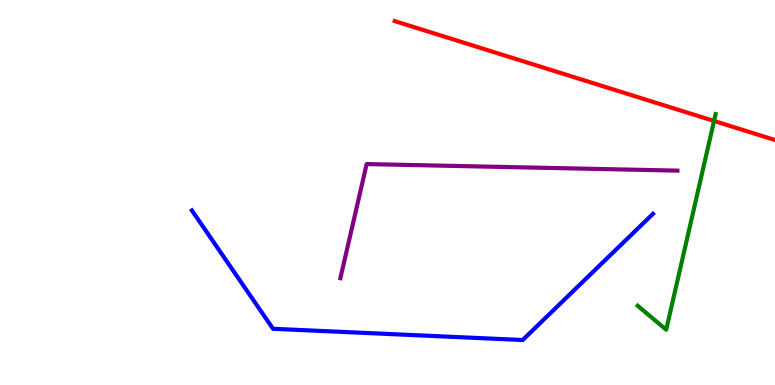[{'lines': ['blue', 'red'], 'intersections': []}, {'lines': ['green', 'red'], 'intersections': [{'x': 9.21, 'y': 6.86}]}, {'lines': ['purple', 'red'], 'intersections': []}, {'lines': ['blue', 'green'], 'intersections': []}, {'lines': ['blue', 'purple'], 'intersections': []}, {'lines': ['green', 'purple'], 'intersections': []}]